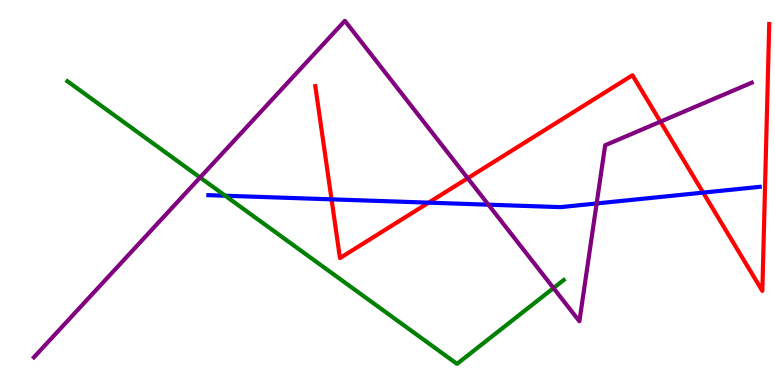[{'lines': ['blue', 'red'], 'intersections': [{'x': 4.28, 'y': 4.82}, {'x': 5.53, 'y': 4.74}, {'x': 9.07, 'y': 5.0}]}, {'lines': ['green', 'red'], 'intersections': []}, {'lines': ['purple', 'red'], 'intersections': [{'x': 6.04, 'y': 5.37}, {'x': 8.52, 'y': 6.84}]}, {'lines': ['blue', 'green'], 'intersections': [{'x': 2.91, 'y': 4.92}]}, {'lines': ['blue', 'purple'], 'intersections': [{'x': 6.3, 'y': 4.68}, {'x': 7.7, 'y': 4.72}]}, {'lines': ['green', 'purple'], 'intersections': [{'x': 2.58, 'y': 5.39}, {'x': 7.14, 'y': 2.52}]}]